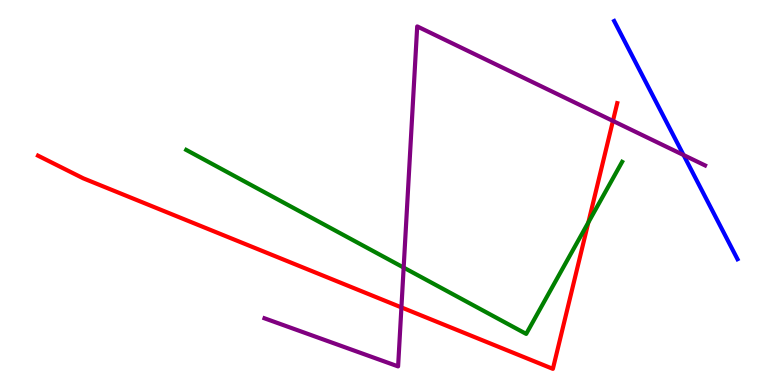[{'lines': ['blue', 'red'], 'intersections': []}, {'lines': ['green', 'red'], 'intersections': [{'x': 7.59, 'y': 4.22}]}, {'lines': ['purple', 'red'], 'intersections': [{'x': 5.18, 'y': 2.02}, {'x': 7.91, 'y': 6.86}]}, {'lines': ['blue', 'green'], 'intersections': []}, {'lines': ['blue', 'purple'], 'intersections': [{'x': 8.82, 'y': 5.97}]}, {'lines': ['green', 'purple'], 'intersections': [{'x': 5.21, 'y': 3.05}]}]